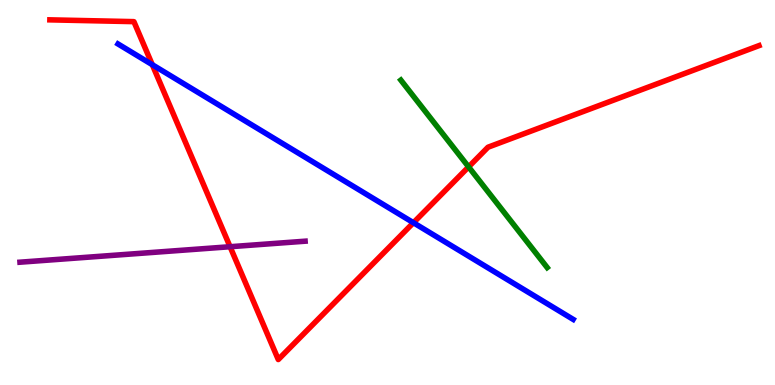[{'lines': ['blue', 'red'], 'intersections': [{'x': 1.97, 'y': 8.32}, {'x': 5.33, 'y': 4.22}]}, {'lines': ['green', 'red'], 'intersections': [{'x': 6.05, 'y': 5.67}]}, {'lines': ['purple', 'red'], 'intersections': [{'x': 2.97, 'y': 3.59}]}, {'lines': ['blue', 'green'], 'intersections': []}, {'lines': ['blue', 'purple'], 'intersections': []}, {'lines': ['green', 'purple'], 'intersections': []}]